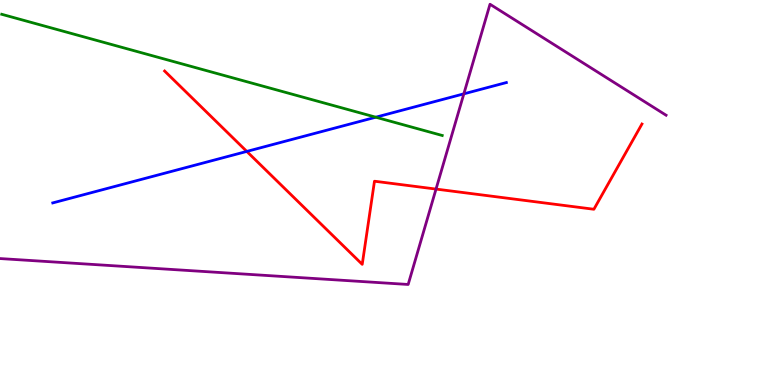[{'lines': ['blue', 'red'], 'intersections': [{'x': 3.18, 'y': 6.07}]}, {'lines': ['green', 'red'], 'intersections': []}, {'lines': ['purple', 'red'], 'intersections': [{'x': 5.63, 'y': 5.09}]}, {'lines': ['blue', 'green'], 'intersections': [{'x': 4.85, 'y': 6.96}]}, {'lines': ['blue', 'purple'], 'intersections': [{'x': 5.99, 'y': 7.56}]}, {'lines': ['green', 'purple'], 'intersections': []}]